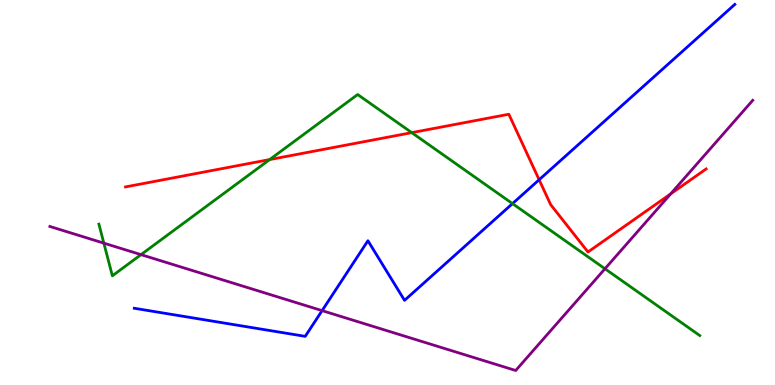[{'lines': ['blue', 'red'], 'intersections': [{'x': 6.96, 'y': 5.33}]}, {'lines': ['green', 'red'], 'intersections': [{'x': 3.48, 'y': 5.85}, {'x': 5.31, 'y': 6.55}]}, {'lines': ['purple', 'red'], 'intersections': [{'x': 8.65, 'y': 4.96}]}, {'lines': ['blue', 'green'], 'intersections': [{'x': 6.61, 'y': 4.71}]}, {'lines': ['blue', 'purple'], 'intersections': [{'x': 4.16, 'y': 1.93}]}, {'lines': ['green', 'purple'], 'intersections': [{'x': 1.34, 'y': 3.68}, {'x': 1.82, 'y': 3.39}, {'x': 7.81, 'y': 3.02}]}]